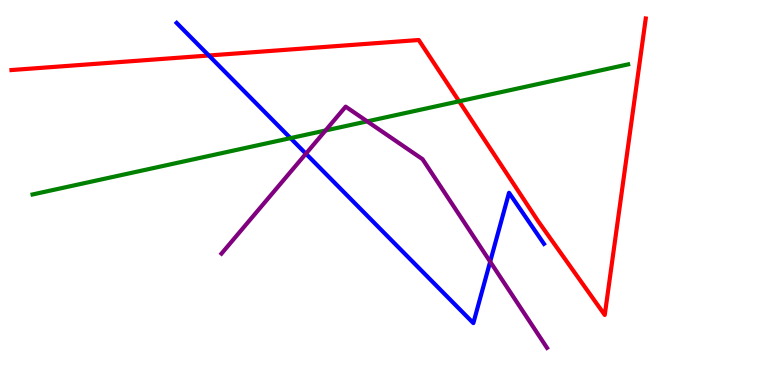[{'lines': ['blue', 'red'], 'intersections': [{'x': 2.69, 'y': 8.56}]}, {'lines': ['green', 'red'], 'intersections': [{'x': 5.92, 'y': 7.37}]}, {'lines': ['purple', 'red'], 'intersections': []}, {'lines': ['blue', 'green'], 'intersections': [{'x': 3.75, 'y': 6.41}]}, {'lines': ['blue', 'purple'], 'intersections': [{'x': 3.95, 'y': 6.01}, {'x': 6.32, 'y': 3.2}]}, {'lines': ['green', 'purple'], 'intersections': [{'x': 4.2, 'y': 6.61}, {'x': 4.74, 'y': 6.85}]}]